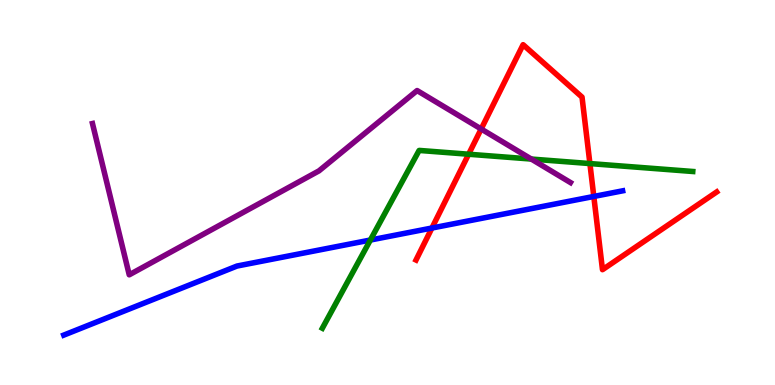[{'lines': ['blue', 'red'], 'intersections': [{'x': 5.57, 'y': 4.08}, {'x': 7.66, 'y': 4.9}]}, {'lines': ['green', 'red'], 'intersections': [{'x': 6.05, 'y': 5.99}, {'x': 7.61, 'y': 5.75}]}, {'lines': ['purple', 'red'], 'intersections': [{'x': 6.21, 'y': 6.65}]}, {'lines': ['blue', 'green'], 'intersections': [{'x': 4.78, 'y': 3.77}]}, {'lines': ['blue', 'purple'], 'intersections': []}, {'lines': ['green', 'purple'], 'intersections': [{'x': 6.86, 'y': 5.87}]}]